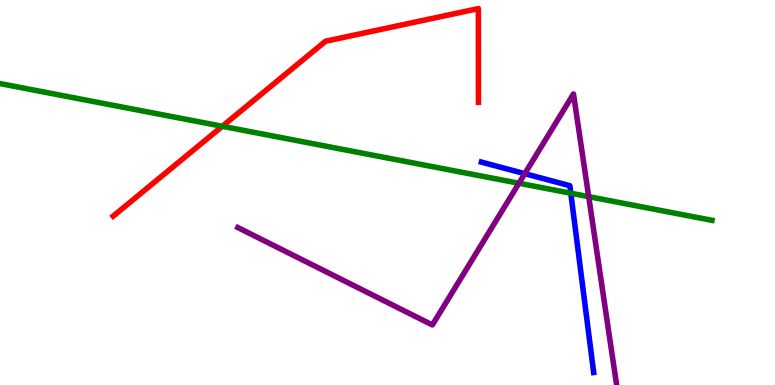[{'lines': ['blue', 'red'], 'intersections': []}, {'lines': ['green', 'red'], 'intersections': [{'x': 2.87, 'y': 6.72}]}, {'lines': ['purple', 'red'], 'intersections': []}, {'lines': ['blue', 'green'], 'intersections': [{'x': 7.37, 'y': 4.98}]}, {'lines': ['blue', 'purple'], 'intersections': [{'x': 6.77, 'y': 5.49}]}, {'lines': ['green', 'purple'], 'intersections': [{'x': 6.7, 'y': 5.24}, {'x': 7.6, 'y': 4.89}]}]